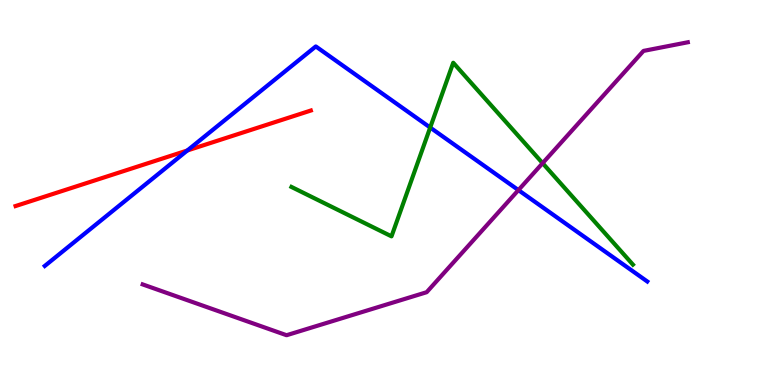[{'lines': ['blue', 'red'], 'intersections': [{'x': 2.42, 'y': 6.09}]}, {'lines': ['green', 'red'], 'intersections': []}, {'lines': ['purple', 'red'], 'intersections': []}, {'lines': ['blue', 'green'], 'intersections': [{'x': 5.55, 'y': 6.69}]}, {'lines': ['blue', 'purple'], 'intersections': [{'x': 6.69, 'y': 5.06}]}, {'lines': ['green', 'purple'], 'intersections': [{'x': 7.0, 'y': 5.76}]}]